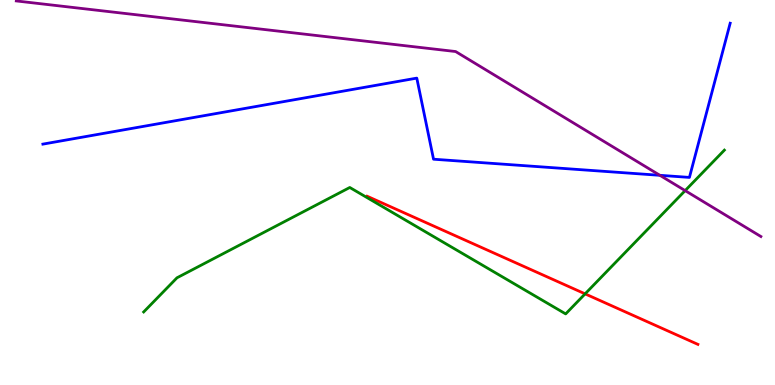[{'lines': ['blue', 'red'], 'intersections': []}, {'lines': ['green', 'red'], 'intersections': [{'x': 7.55, 'y': 2.37}]}, {'lines': ['purple', 'red'], 'intersections': []}, {'lines': ['blue', 'green'], 'intersections': []}, {'lines': ['blue', 'purple'], 'intersections': [{'x': 8.51, 'y': 5.45}]}, {'lines': ['green', 'purple'], 'intersections': [{'x': 8.84, 'y': 5.05}]}]